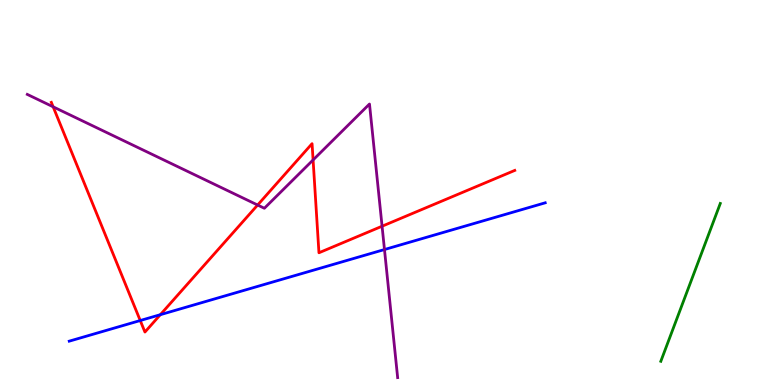[{'lines': ['blue', 'red'], 'intersections': [{'x': 1.81, 'y': 1.67}, {'x': 2.07, 'y': 1.83}]}, {'lines': ['green', 'red'], 'intersections': []}, {'lines': ['purple', 'red'], 'intersections': [{'x': 0.686, 'y': 7.23}, {'x': 3.32, 'y': 4.67}, {'x': 4.04, 'y': 5.85}, {'x': 4.93, 'y': 4.12}]}, {'lines': ['blue', 'green'], 'intersections': []}, {'lines': ['blue', 'purple'], 'intersections': [{'x': 4.96, 'y': 3.52}]}, {'lines': ['green', 'purple'], 'intersections': []}]